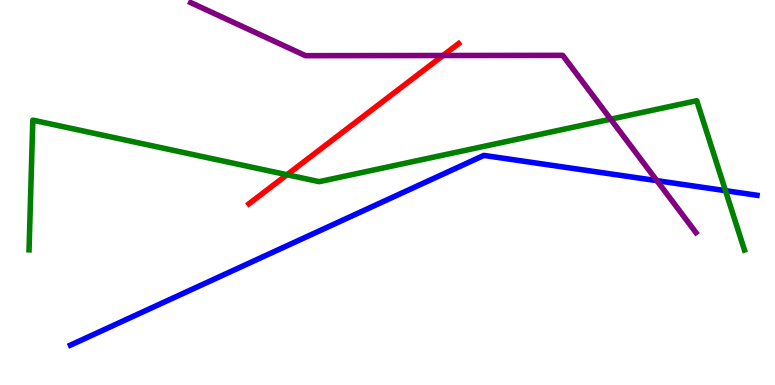[{'lines': ['blue', 'red'], 'intersections': []}, {'lines': ['green', 'red'], 'intersections': [{'x': 3.7, 'y': 5.46}]}, {'lines': ['purple', 'red'], 'intersections': [{'x': 5.72, 'y': 8.56}]}, {'lines': ['blue', 'green'], 'intersections': [{'x': 9.36, 'y': 5.05}]}, {'lines': ['blue', 'purple'], 'intersections': [{'x': 8.48, 'y': 5.31}]}, {'lines': ['green', 'purple'], 'intersections': [{'x': 7.88, 'y': 6.9}]}]